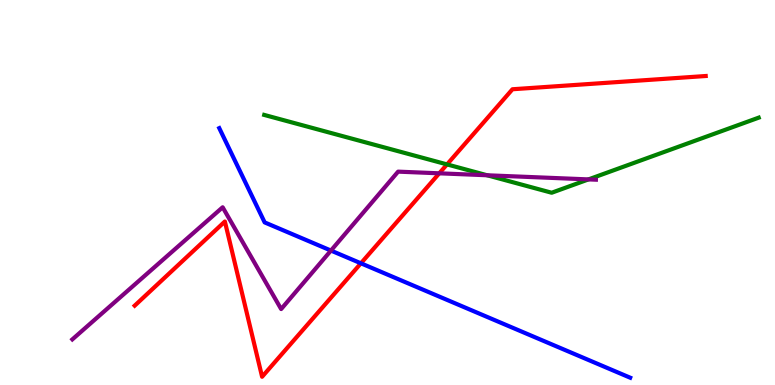[{'lines': ['blue', 'red'], 'intersections': [{'x': 4.66, 'y': 3.16}]}, {'lines': ['green', 'red'], 'intersections': [{'x': 5.77, 'y': 5.73}]}, {'lines': ['purple', 'red'], 'intersections': [{'x': 5.67, 'y': 5.5}]}, {'lines': ['blue', 'green'], 'intersections': []}, {'lines': ['blue', 'purple'], 'intersections': [{'x': 4.27, 'y': 3.49}]}, {'lines': ['green', 'purple'], 'intersections': [{'x': 6.29, 'y': 5.45}, {'x': 7.59, 'y': 5.34}]}]